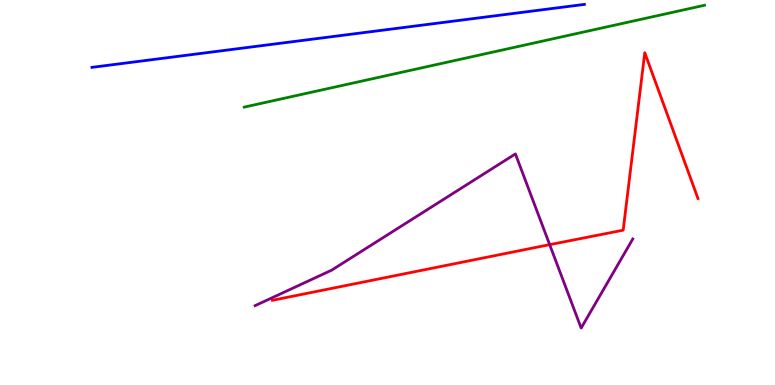[{'lines': ['blue', 'red'], 'intersections': []}, {'lines': ['green', 'red'], 'intersections': []}, {'lines': ['purple', 'red'], 'intersections': [{'x': 7.09, 'y': 3.65}]}, {'lines': ['blue', 'green'], 'intersections': []}, {'lines': ['blue', 'purple'], 'intersections': []}, {'lines': ['green', 'purple'], 'intersections': []}]